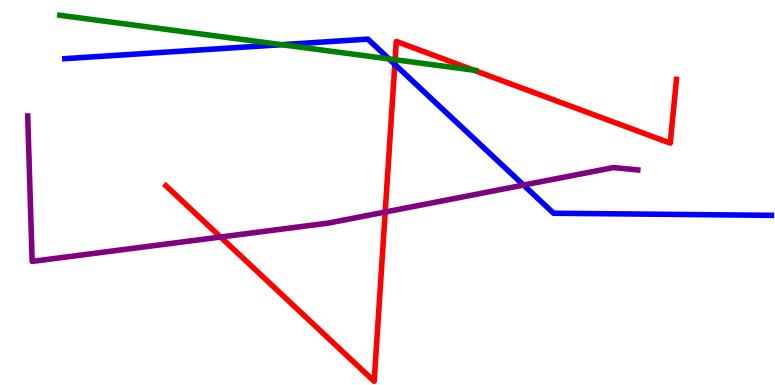[{'lines': ['blue', 'red'], 'intersections': [{'x': 5.09, 'y': 8.33}]}, {'lines': ['green', 'red'], 'intersections': [{'x': 5.1, 'y': 8.45}, {'x': 6.11, 'y': 8.18}]}, {'lines': ['purple', 'red'], 'intersections': [{'x': 2.85, 'y': 3.84}, {'x': 4.97, 'y': 4.49}]}, {'lines': ['blue', 'green'], 'intersections': [{'x': 3.63, 'y': 8.84}, {'x': 5.02, 'y': 8.47}]}, {'lines': ['blue', 'purple'], 'intersections': [{'x': 6.76, 'y': 5.19}]}, {'lines': ['green', 'purple'], 'intersections': []}]